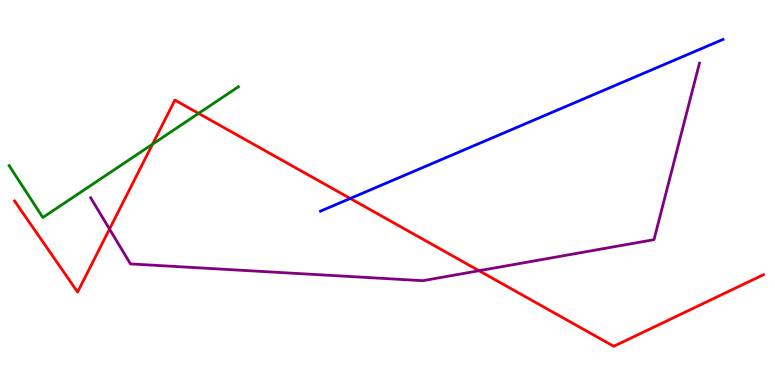[{'lines': ['blue', 'red'], 'intersections': [{'x': 4.52, 'y': 4.84}]}, {'lines': ['green', 'red'], 'intersections': [{'x': 1.97, 'y': 6.26}, {'x': 2.56, 'y': 7.05}]}, {'lines': ['purple', 'red'], 'intersections': [{'x': 1.41, 'y': 4.05}, {'x': 6.18, 'y': 2.97}]}, {'lines': ['blue', 'green'], 'intersections': []}, {'lines': ['blue', 'purple'], 'intersections': []}, {'lines': ['green', 'purple'], 'intersections': []}]